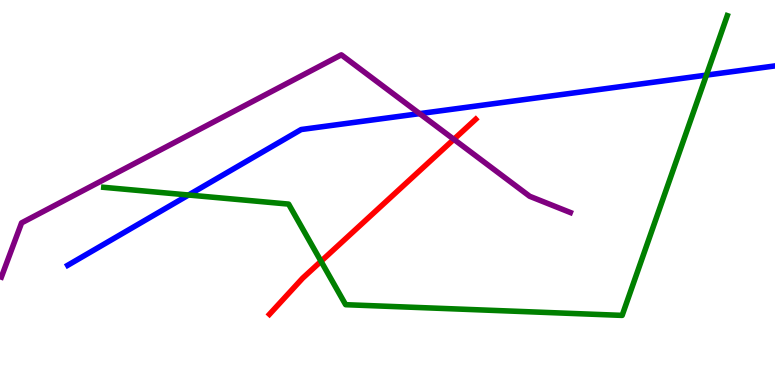[{'lines': ['blue', 'red'], 'intersections': []}, {'lines': ['green', 'red'], 'intersections': [{'x': 4.14, 'y': 3.21}]}, {'lines': ['purple', 'red'], 'intersections': [{'x': 5.86, 'y': 6.38}]}, {'lines': ['blue', 'green'], 'intersections': [{'x': 2.43, 'y': 4.93}, {'x': 9.12, 'y': 8.05}]}, {'lines': ['blue', 'purple'], 'intersections': [{'x': 5.41, 'y': 7.05}]}, {'lines': ['green', 'purple'], 'intersections': []}]